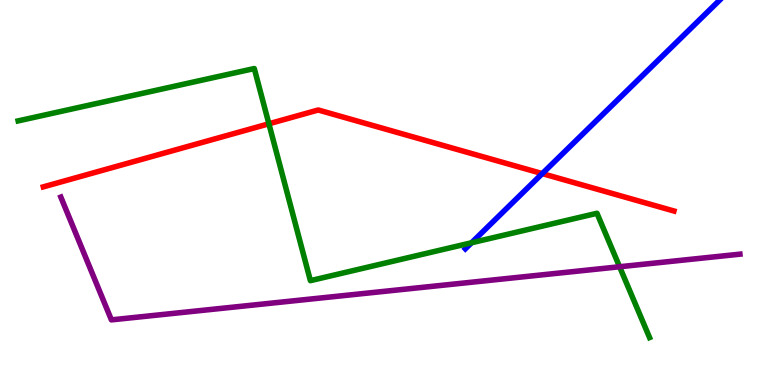[{'lines': ['blue', 'red'], 'intersections': [{'x': 7.0, 'y': 5.49}]}, {'lines': ['green', 'red'], 'intersections': [{'x': 3.47, 'y': 6.78}]}, {'lines': ['purple', 'red'], 'intersections': []}, {'lines': ['blue', 'green'], 'intersections': [{'x': 6.08, 'y': 3.69}]}, {'lines': ['blue', 'purple'], 'intersections': []}, {'lines': ['green', 'purple'], 'intersections': [{'x': 7.99, 'y': 3.07}]}]